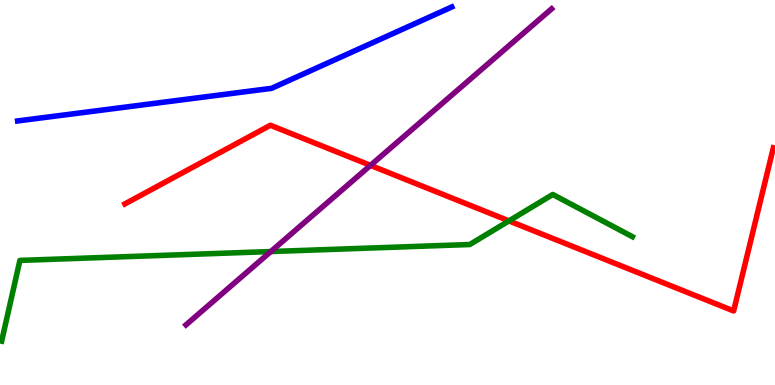[{'lines': ['blue', 'red'], 'intersections': []}, {'lines': ['green', 'red'], 'intersections': [{'x': 6.57, 'y': 4.26}]}, {'lines': ['purple', 'red'], 'intersections': [{'x': 4.78, 'y': 5.7}]}, {'lines': ['blue', 'green'], 'intersections': []}, {'lines': ['blue', 'purple'], 'intersections': []}, {'lines': ['green', 'purple'], 'intersections': [{'x': 3.49, 'y': 3.47}]}]